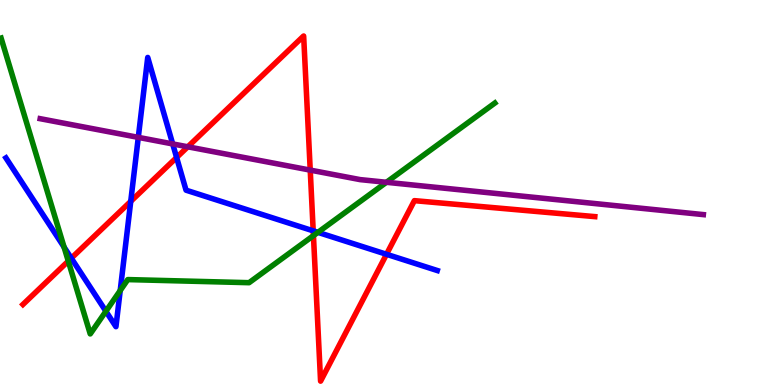[{'lines': ['blue', 'red'], 'intersections': [{'x': 0.92, 'y': 3.29}, {'x': 1.69, 'y': 4.77}, {'x': 2.28, 'y': 5.91}, {'x': 4.04, 'y': 4.0}, {'x': 4.99, 'y': 3.4}]}, {'lines': ['green', 'red'], 'intersections': [{'x': 0.881, 'y': 3.22}, {'x': 4.04, 'y': 3.88}]}, {'lines': ['purple', 'red'], 'intersections': [{'x': 2.42, 'y': 6.19}, {'x': 4.0, 'y': 5.58}]}, {'lines': ['blue', 'green'], 'intersections': [{'x': 0.827, 'y': 3.58}, {'x': 1.37, 'y': 1.92}, {'x': 1.55, 'y': 2.45}, {'x': 4.1, 'y': 3.96}]}, {'lines': ['blue', 'purple'], 'intersections': [{'x': 1.78, 'y': 6.43}, {'x': 2.23, 'y': 6.26}]}, {'lines': ['green', 'purple'], 'intersections': [{'x': 4.99, 'y': 5.27}]}]